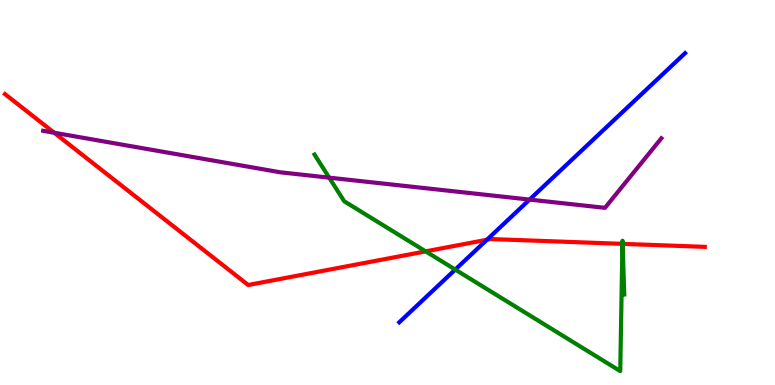[{'lines': ['blue', 'red'], 'intersections': [{'x': 6.28, 'y': 3.77}]}, {'lines': ['green', 'red'], 'intersections': [{'x': 5.49, 'y': 3.47}, {'x': 8.03, 'y': 3.67}, {'x': 8.03, 'y': 3.67}]}, {'lines': ['purple', 'red'], 'intersections': [{'x': 0.699, 'y': 6.55}]}, {'lines': ['blue', 'green'], 'intersections': [{'x': 5.87, 'y': 3.0}]}, {'lines': ['blue', 'purple'], 'intersections': [{'x': 6.83, 'y': 4.82}]}, {'lines': ['green', 'purple'], 'intersections': [{'x': 4.25, 'y': 5.39}]}]